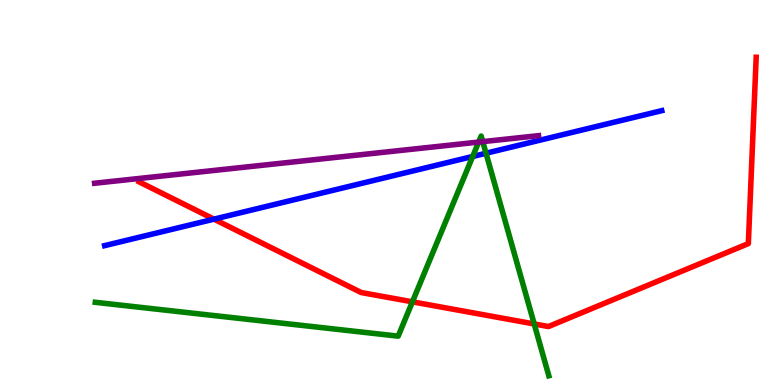[{'lines': ['blue', 'red'], 'intersections': [{'x': 2.76, 'y': 4.31}]}, {'lines': ['green', 'red'], 'intersections': [{'x': 5.32, 'y': 2.16}, {'x': 6.89, 'y': 1.59}]}, {'lines': ['purple', 'red'], 'intersections': []}, {'lines': ['blue', 'green'], 'intersections': [{'x': 6.1, 'y': 5.94}, {'x': 6.27, 'y': 6.02}]}, {'lines': ['blue', 'purple'], 'intersections': []}, {'lines': ['green', 'purple'], 'intersections': [{'x': 6.18, 'y': 6.31}, {'x': 6.23, 'y': 6.32}]}]